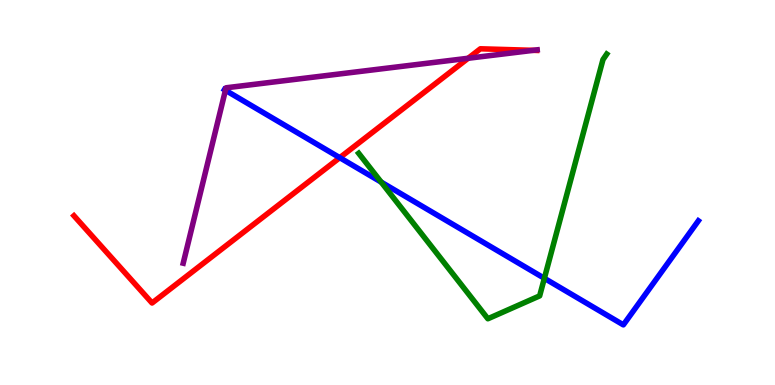[{'lines': ['blue', 'red'], 'intersections': [{'x': 4.38, 'y': 5.9}]}, {'lines': ['green', 'red'], 'intersections': []}, {'lines': ['purple', 'red'], 'intersections': [{'x': 6.04, 'y': 8.49}, {'x': 6.88, 'y': 8.69}]}, {'lines': ['blue', 'green'], 'intersections': [{'x': 4.92, 'y': 5.27}, {'x': 7.02, 'y': 2.77}]}, {'lines': ['blue', 'purple'], 'intersections': [{'x': 2.91, 'y': 7.65}]}, {'lines': ['green', 'purple'], 'intersections': []}]